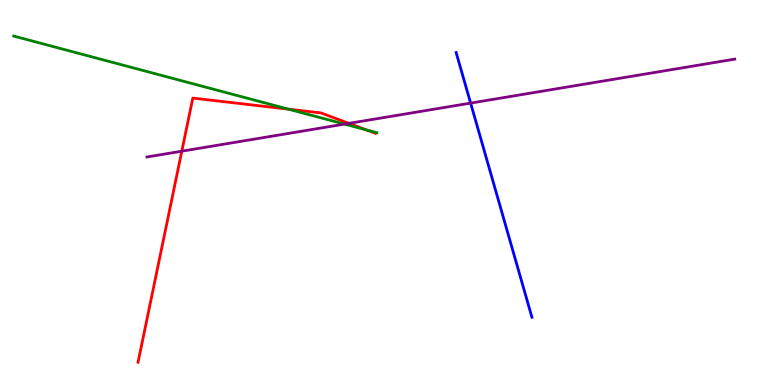[{'lines': ['blue', 'red'], 'intersections': []}, {'lines': ['green', 'red'], 'intersections': [{'x': 3.72, 'y': 7.17}, {'x': 4.73, 'y': 6.63}]}, {'lines': ['purple', 'red'], 'intersections': [{'x': 2.35, 'y': 6.07}, {'x': 4.5, 'y': 6.8}]}, {'lines': ['blue', 'green'], 'intersections': []}, {'lines': ['blue', 'purple'], 'intersections': [{'x': 6.07, 'y': 7.32}]}, {'lines': ['green', 'purple'], 'intersections': [{'x': 4.45, 'y': 6.78}]}]